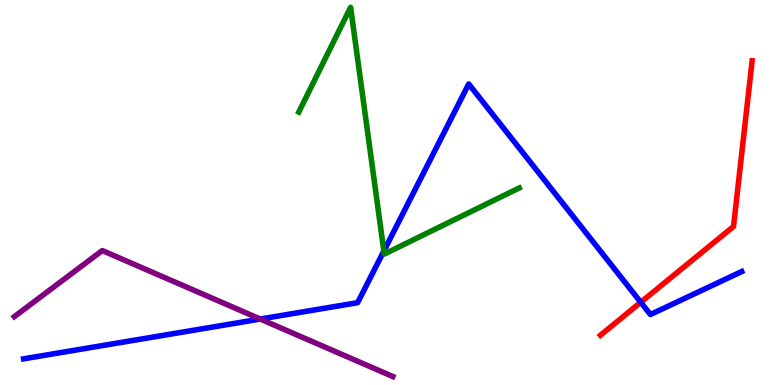[{'lines': ['blue', 'red'], 'intersections': [{'x': 8.27, 'y': 2.15}]}, {'lines': ['green', 'red'], 'intersections': []}, {'lines': ['purple', 'red'], 'intersections': []}, {'lines': ['blue', 'green'], 'intersections': [{'x': 4.95, 'y': 3.48}]}, {'lines': ['blue', 'purple'], 'intersections': [{'x': 3.36, 'y': 1.71}]}, {'lines': ['green', 'purple'], 'intersections': []}]